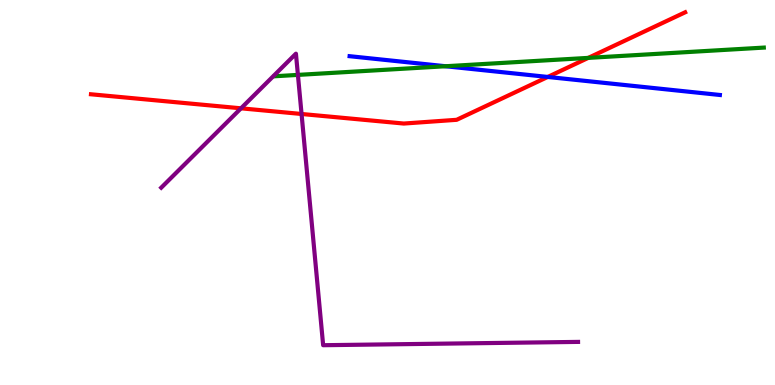[{'lines': ['blue', 'red'], 'intersections': [{'x': 7.07, 'y': 8.0}]}, {'lines': ['green', 'red'], 'intersections': [{'x': 7.59, 'y': 8.5}]}, {'lines': ['purple', 'red'], 'intersections': [{'x': 3.11, 'y': 7.19}, {'x': 3.89, 'y': 7.04}]}, {'lines': ['blue', 'green'], 'intersections': [{'x': 5.75, 'y': 8.28}]}, {'lines': ['blue', 'purple'], 'intersections': []}, {'lines': ['green', 'purple'], 'intersections': [{'x': 3.84, 'y': 8.05}]}]